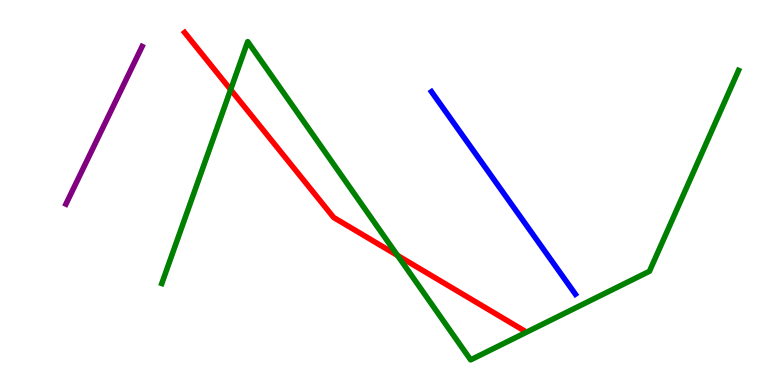[{'lines': ['blue', 'red'], 'intersections': []}, {'lines': ['green', 'red'], 'intersections': [{'x': 2.98, 'y': 7.67}, {'x': 5.13, 'y': 3.37}]}, {'lines': ['purple', 'red'], 'intersections': []}, {'lines': ['blue', 'green'], 'intersections': []}, {'lines': ['blue', 'purple'], 'intersections': []}, {'lines': ['green', 'purple'], 'intersections': []}]